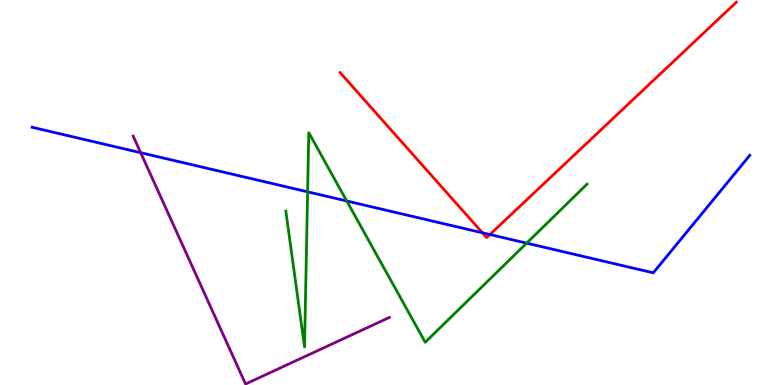[{'lines': ['blue', 'red'], 'intersections': [{'x': 6.22, 'y': 3.95}, {'x': 6.32, 'y': 3.91}]}, {'lines': ['green', 'red'], 'intersections': []}, {'lines': ['purple', 'red'], 'intersections': []}, {'lines': ['blue', 'green'], 'intersections': [{'x': 3.97, 'y': 5.02}, {'x': 4.47, 'y': 4.78}, {'x': 6.8, 'y': 3.68}]}, {'lines': ['blue', 'purple'], 'intersections': [{'x': 1.82, 'y': 6.03}]}, {'lines': ['green', 'purple'], 'intersections': []}]